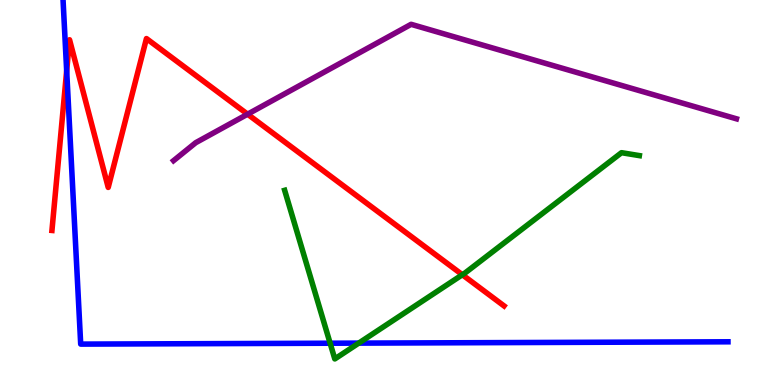[{'lines': ['blue', 'red'], 'intersections': [{'x': 0.86, 'y': 8.16}]}, {'lines': ['green', 'red'], 'intersections': [{'x': 5.97, 'y': 2.86}]}, {'lines': ['purple', 'red'], 'intersections': [{'x': 3.19, 'y': 7.03}]}, {'lines': ['blue', 'green'], 'intersections': [{'x': 4.26, 'y': 1.09}, {'x': 4.63, 'y': 1.09}]}, {'lines': ['blue', 'purple'], 'intersections': []}, {'lines': ['green', 'purple'], 'intersections': []}]